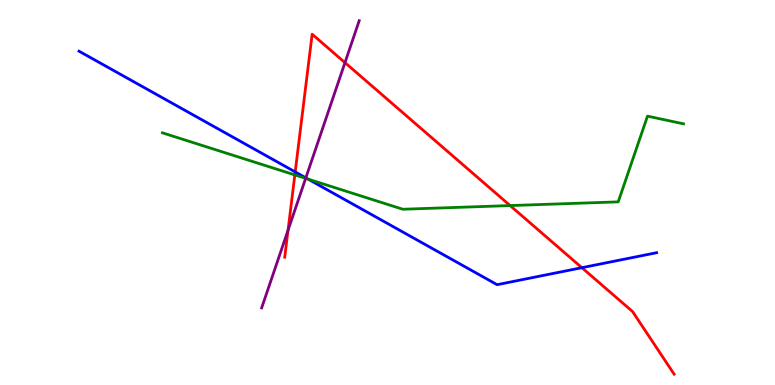[{'lines': ['blue', 'red'], 'intersections': [{'x': 3.81, 'y': 5.53}, {'x': 7.51, 'y': 3.05}]}, {'lines': ['green', 'red'], 'intersections': [{'x': 3.8, 'y': 5.46}, {'x': 6.58, 'y': 4.66}]}, {'lines': ['purple', 'red'], 'intersections': [{'x': 3.72, 'y': 4.02}, {'x': 4.45, 'y': 8.37}]}, {'lines': ['blue', 'green'], 'intersections': [{'x': 3.98, 'y': 5.35}]}, {'lines': ['blue', 'purple'], 'intersections': [{'x': 3.95, 'y': 5.38}]}, {'lines': ['green', 'purple'], 'intersections': [{'x': 3.94, 'y': 5.37}]}]